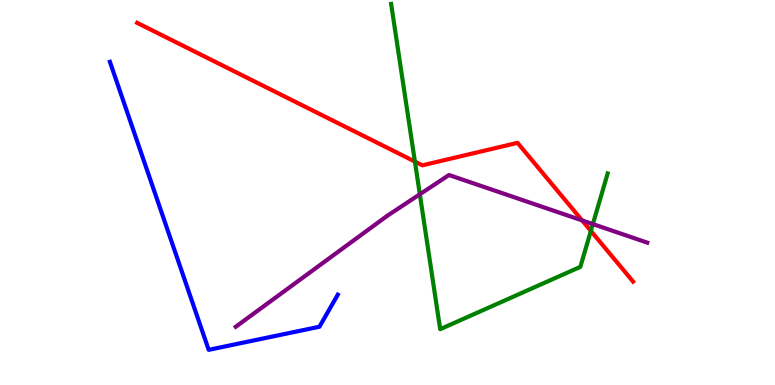[{'lines': ['blue', 'red'], 'intersections': []}, {'lines': ['green', 'red'], 'intersections': [{'x': 5.35, 'y': 5.8}, {'x': 7.62, 'y': 4.0}]}, {'lines': ['purple', 'red'], 'intersections': [{'x': 7.51, 'y': 4.27}]}, {'lines': ['blue', 'green'], 'intersections': []}, {'lines': ['blue', 'purple'], 'intersections': []}, {'lines': ['green', 'purple'], 'intersections': [{'x': 5.42, 'y': 4.95}, {'x': 7.65, 'y': 4.18}]}]